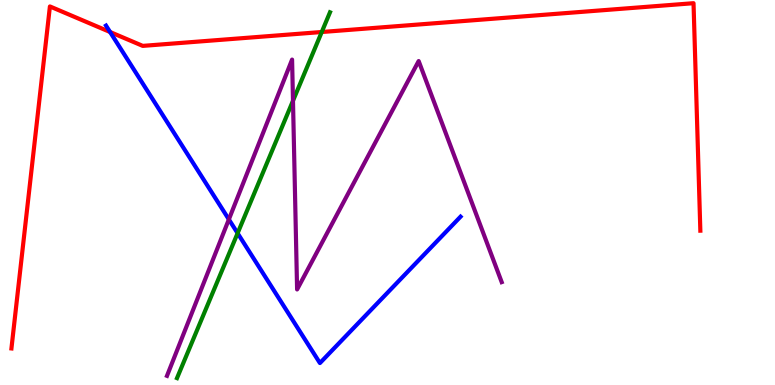[{'lines': ['blue', 'red'], 'intersections': [{'x': 1.42, 'y': 9.17}]}, {'lines': ['green', 'red'], 'intersections': [{'x': 4.15, 'y': 9.17}]}, {'lines': ['purple', 'red'], 'intersections': []}, {'lines': ['blue', 'green'], 'intersections': [{'x': 3.07, 'y': 3.94}]}, {'lines': ['blue', 'purple'], 'intersections': [{'x': 2.95, 'y': 4.3}]}, {'lines': ['green', 'purple'], 'intersections': [{'x': 3.78, 'y': 7.38}]}]